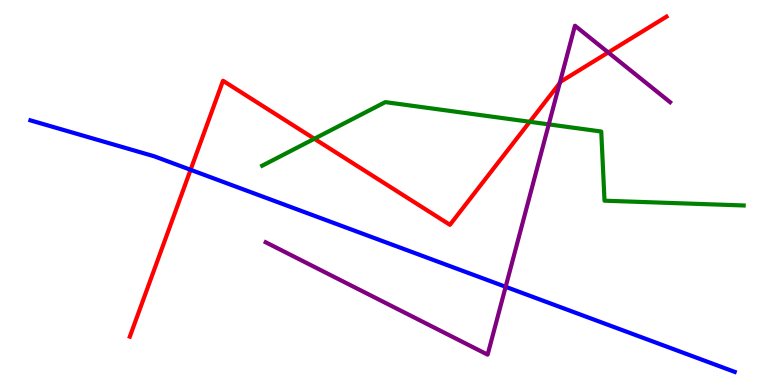[{'lines': ['blue', 'red'], 'intersections': [{'x': 2.46, 'y': 5.59}]}, {'lines': ['green', 'red'], 'intersections': [{'x': 4.06, 'y': 6.4}, {'x': 6.84, 'y': 6.84}]}, {'lines': ['purple', 'red'], 'intersections': [{'x': 7.22, 'y': 7.84}, {'x': 7.85, 'y': 8.64}]}, {'lines': ['blue', 'green'], 'intersections': []}, {'lines': ['blue', 'purple'], 'intersections': [{'x': 6.52, 'y': 2.55}]}, {'lines': ['green', 'purple'], 'intersections': [{'x': 7.08, 'y': 6.77}]}]